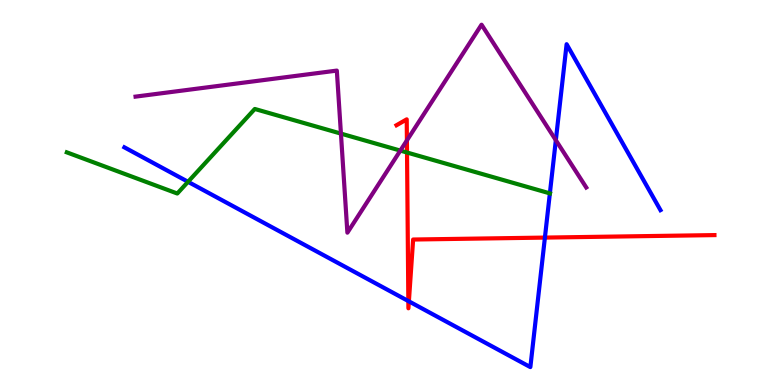[{'lines': ['blue', 'red'], 'intersections': [{'x': 5.27, 'y': 2.18}, {'x': 5.28, 'y': 2.17}, {'x': 7.03, 'y': 3.83}]}, {'lines': ['green', 'red'], 'intersections': [{'x': 5.25, 'y': 6.04}]}, {'lines': ['purple', 'red'], 'intersections': [{'x': 5.25, 'y': 6.35}]}, {'lines': ['blue', 'green'], 'intersections': [{'x': 2.43, 'y': 5.28}, {'x': 7.1, 'y': 4.98}]}, {'lines': ['blue', 'purple'], 'intersections': [{'x': 7.17, 'y': 6.36}]}, {'lines': ['green', 'purple'], 'intersections': [{'x': 4.4, 'y': 6.53}, {'x': 5.17, 'y': 6.09}]}]